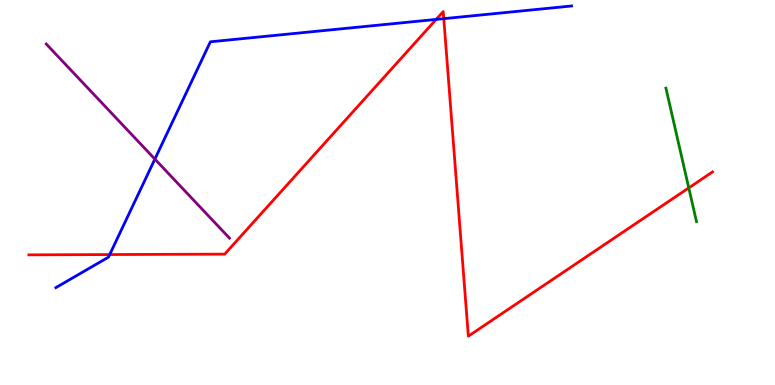[{'lines': ['blue', 'red'], 'intersections': [{'x': 1.42, 'y': 3.39}, {'x': 5.63, 'y': 9.5}, {'x': 5.73, 'y': 9.52}]}, {'lines': ['green', 'red'], 'intersections': [{'x': 8.89, 'y': 5.12}]}, {'lines': ['purple', 'red'], 'intersections': []}, {'lines': ['blue', 'green'], 'intersections': []}, {'lines': ['blue', 'purple'], 'intersections': [{'x': 2.0, 'y': 5.87}]}, {'lines': ['green', 'purple'], 'intersections': []}]